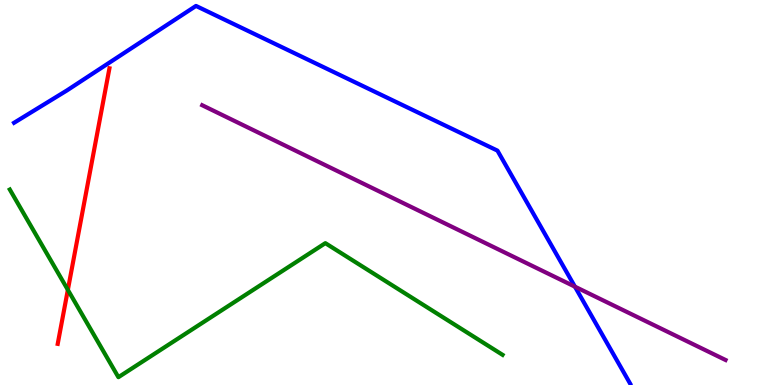[{'lines': ['blue', 'red'], 'intersections': []}, {'lines': ['green', 'red'], 'intersections': [{'x': 0.876, 'y': 2.47}]}, {'lines': ['purple', 'red'], 'intersections': []}, {'lines': ['blue', 'green'], 'intersections': []}, {'lines': ['blue', 'purple'], 'intersections': [{'x': 7.42, 'y': 2.55}]}, {'lines': ['green', 'purple'], 'intersections': []}]